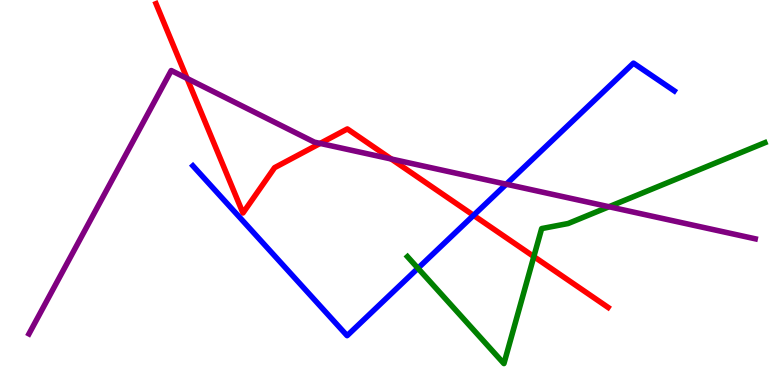[{'lines': ['blue', 'red'], 'intersections': [{'x': 6.11, 'y': 4.41}]}, {'lines': ['green', 'red'], 'intersections': [{'x': 6.89, 'y': 3.34}]}, {'lines': ['purple', 'red'], 'intersections': [{'x': 2.41, 'y': 7.96}, {'x': 4.13, 'y': 6.28}, {'x': 5.05, 'y': 5.87}]}, {'lines': ['blue', 'green'], 'intersections': [{'x': 5.39, 'y': 3.03}]}, {'lines': ['blue', 'purple'], 'intersections': [{'x': 6.53, 'y': 5.22}]}, {'lines': ['green', 'purple'], 'intersections': [{'x': 7.86, 'y': 4.63}]}]